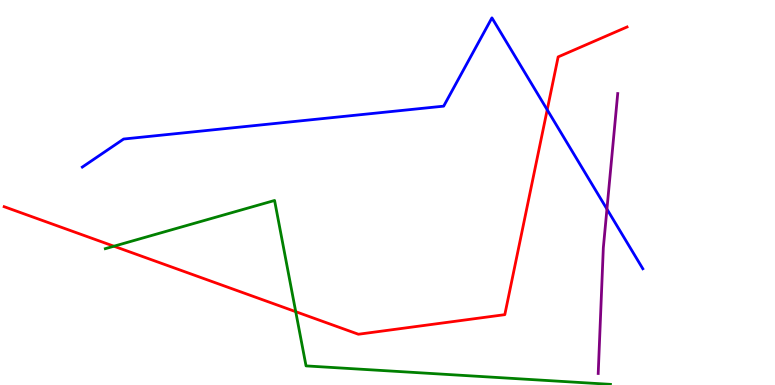[{'lines': ['blue', 'red'], 'intersections': [{'x': 7.06, 'y': 7.15}]}, {'lines': ['green', 'red'], 'intersections': [{'x': 1.47, 'y': 3.6}, {'x': 3.82, 'y': 1.9}]}, {'lines': ['purple', 'red'], 'intersections': []}, {'lines': ['blue', 'green'], 'intersections': []}, {'lines': ['blue', 'purple'], 'intersections': [{'x': 7.83, 'y': 4.57}]}, {'lines': ['green', 'purple'], 'intersections': []}]